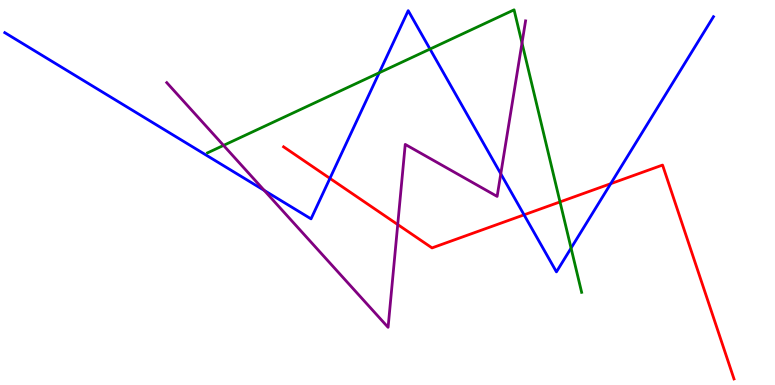[{'lines': ['blue', 'red'], 'intersections': [{'x': 4.26, 'y': 5.37}, {'x': 6.76, 'y': 4.42}, {'x': 7.88, 'y': 5.23}]}, {'lines': ['green', 'red'], 'intersections': [{'x': 7.23, 'y': 4.76}]}, {'lines': ['purple', 'red'], 'intersections': [{'x': 5.13, 'y': 4.17}]}, {'lines': ['blue', 'green'], 'intersections': [{'x': 4.89, 'y': 8.11}, {'x': 5.55, 'y': 8.73}, {'x': 7.37, 'y': 3.56}]}, {'lines': ['blue', 'purple'], 'intersections': [{'x': 3.41, 'y': 5.05}, {'x': 6.46, 'y': 5.49}]}, {'lines': ['green', 'purple'], 'intersections': [{'x': 2.88, 'y': 6.22}, {'x': 6.74, 'y': 8.88}]}]